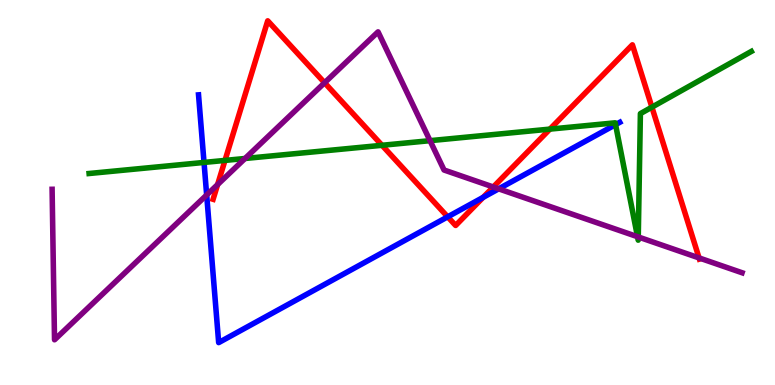[{'lines': ['blue', 'red'], 'intersections': [{'x': 5.78, 'y': 4.37}, {'x': 6.23, 'y': 4.87}]}, {'lines': ['green', 'red'], 'intersections': [{'x': 2.9, 'y': 5.83}, {'x': 4.93, 'y': 6.23}, {'x': 7.1, 'y': 6.65}, {'x': 8.41, 'y': 7.22}]}, {'lines': ['purple', 'red'], 'intersections': [{'x': 2.81, 'y': 5.21}, {'x': 4.19, 'y': 7.85}, {'x': 6.37, 'y': 5.14}, {'x': 9.02, 'y': 3.3}]}, {'lines': ['blue', 'green'], 'intersections': [{'x': 2.63, 'y': 5.78}, {'x': 7.94, 'y': 6.76}]}, {'lines': ['blue', 'purple'], 'intersections': [{'x': 2.67, 'y': 4.94}, {'x': 6.43, 'y': 5.1}]}, {'lines': ['green', 'purple'], 'intersections': [{'x': 3.16, 'y': 5.88}, {'x': 5.55, 'y': 6.35}, {'x': 8.23, 'y': 3.85}, {'x': 8.24, 'y': 3.85}]}]